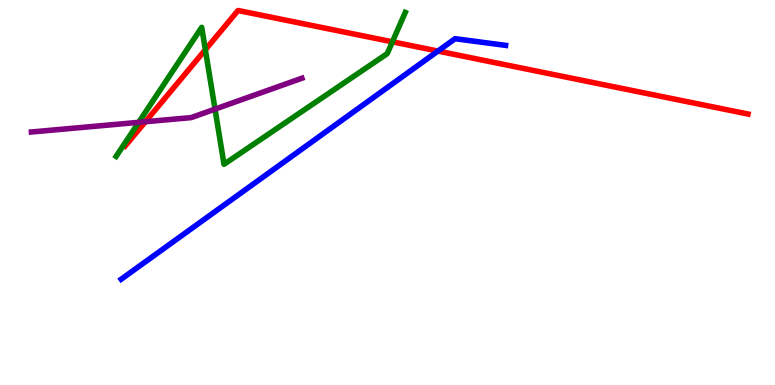[{'lines': ['blue', 'red'], 'intersections': [{'x': 5.65, 'y': 8.67}]}, {'lines': ['green', 'red'], 'intersections': [{'x': 2.65, 'y': 8.71}, {'x': 5.06, 'y': 8.91}]}, {'lines': ['purple', 'red'], 'intersections': [{'x': 1.88, 'y': 6.84}]}, {'lines': ['blue', 'green'], 'intersections': []}, {'lines': ['blue', 'purple'], 'intersections': []}, {'lines': ['green', 'purple'], 'intersections': [{'x': 1.79, 'y': 6.82}, {'x': 2.77, 'y': 7.17}]}]